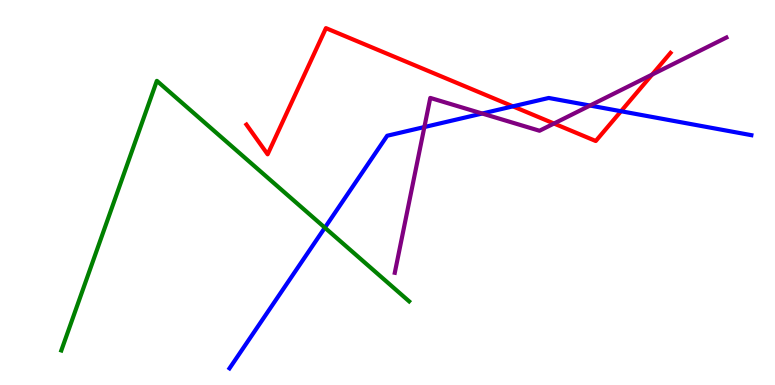[{'lines': ['blue', 'red'], 'intersections': [{'x': 6.62, 'y': 7.24}, {'x': 8.01, 'y': 7.11}]}, {'lines': ['green', 'red'], 'intersections': []}, {'lines': ['purple', 'red'], 'intersections': [{'x': 7.15, 'y': 6.79}, {'x': 8.41, 'y': 8.06}]}, {'lines': ['blue', 'green'], 'intersections': [{'x': 4.19, 'y': 4.09}]}, {'lines': ['blue', 'purple'], 'intersections': [{'x': 5.48, 'y': 6.7}, {'x': 6.22, 'y': 7.05}, {'x': 7.61, 'y': 7.26}]}, {'lines': ['green', 'purple'], 'intersections': []}]